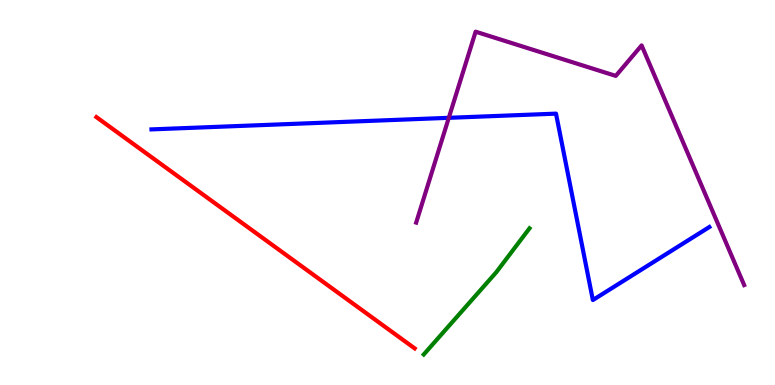[{'lines': ['blue', 'red'], 'intersections': []}, {'lines': ['green', 'red'], 'intersections': []}, {'lines': ['purple', 'red'], 'intersections': []}, {'lines': ['blue', 'green'], 'intersections': []}, {'lines': ['blue', 'purple'], 'intersections': [{'x': 5.79, 'y': 6.94}]}, {'lines': ['green', 'purple'], 'intersections': []}]